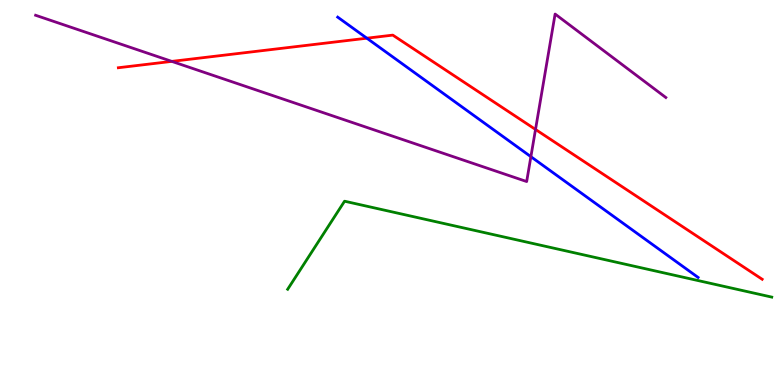[{'lines': ['blue', 'red'], 'intersections': [{'x': 4.73, 'y': 9.01}]}, {'lines': ['green', 'red'], 'intersections': []}, {'lines': ['purple', 'red'], 'intersections': [{'x': 2.22, 'y': 8.41}, {'x': 6.91, 'y': 6.64}]}, {'lines': ['blue', 'green'], 'intersections': []}, {'lines': ['blue', 'purple'], 'intersections': [{'x': 6.85, 'y': 5.93}]}, {'lines': ['green', 'purple'], 'intersections': []}]